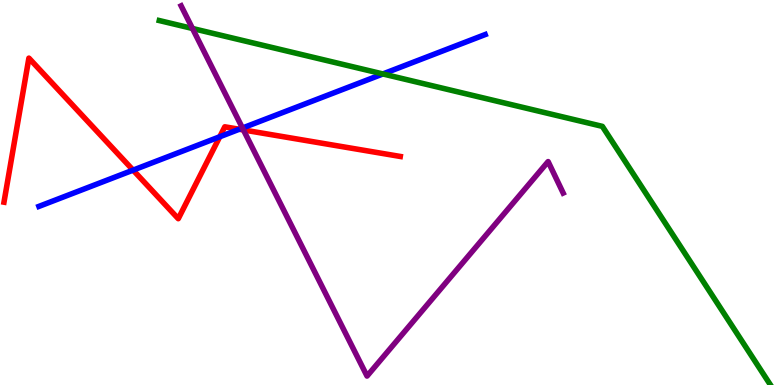[{'lines': ['blue', 'red'], 'intersections': [{'x': 1.72, 'y': 5.58}, {'x': 2.84, 'y': 6.45}, {'x': 3.09, 'y': 6.64}]}, {'lines': ['green', 'red'], 'intersections': []}, {'lines': ['purple', 'red'], 'intersections': [{'x': 3.14, 'y': 6.62}]}, {'lines': ['blue', 'green'], 'intersections': [{'x': 4.94, 'y': 8.08}]}, {'lines': ['blue', 'purple'], 'intersections': [{'x': 3.13, 'y': 6.67}]}, {'lines': ['green', 'purple'], 'intersections': [{'x': 2.48, 'y': 9.26}]}]